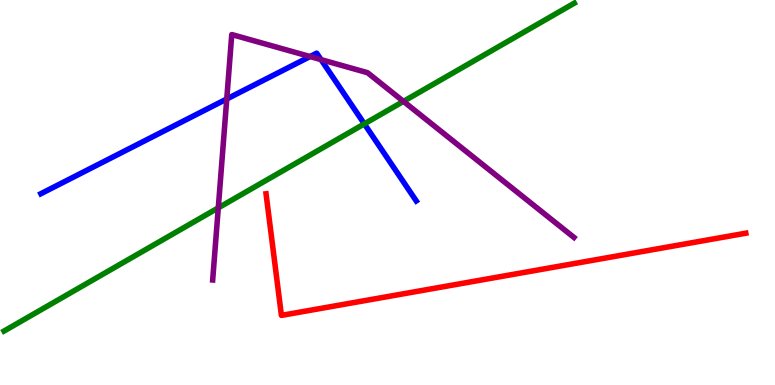[{'lines': ['blue', 'red'], 'intersections': []}, {'lines': ['green', 'red'], 'intersections': []}, {'lines': ['purple', 'red'], 'intersections': []}, {'lines': ['blue', 'green'], 'intersections': [{'x': 4.7, 'y': 6.78}]}, {'lines': ['blue', 'purple'], 'intersections': [{'x': 2.93, 'y': 7.43}, {'x': 4.0, 'y': 8.53}, {'x': 4.14, 'y': 8.45}]}, {'lines': ['green', 'purple'], 'intersections': [{'x': 2.82, 'y': 4.6}, {'x': 5.21, 'y': 7.37}]}]